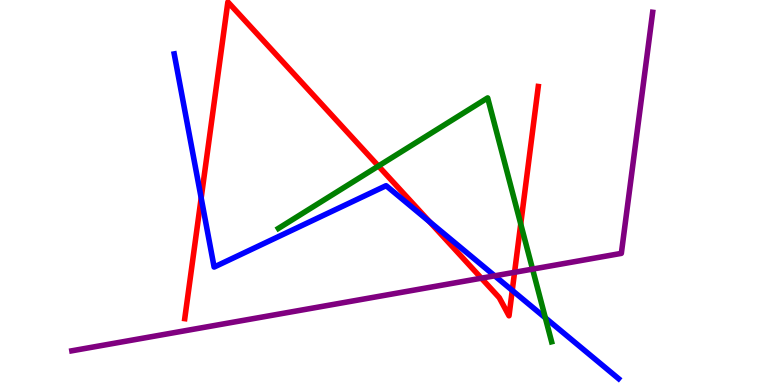[{'lines': ['blue', 'red'], 'intersections': [{'x': 2.6, 'y': 4.86}, {'x': 5.54, 'y': 4.24}, {'x': 6.61, 'y': 2.46}]}, {'lines': ['green', 'red'], 'intersections': [{'x': 4.88, 'y': 5.69}, {'x': 6.72, 'y': 4.18}]}, {'lines': ['purple', 'red'], 'intersections': [{'x': 6.21, 'y': 2.77}, {'x': 6.64, 'y': 2.93}]}, {'lines': ['blue', 'green'], 'intersections': [{'x': 7.04, 'y': 1.74}]}, {'lines': ['blue', 'purple'], 'intersections': [{'x': 6.38, 'y': 2.84}]}, {'lines': ['green', 'purple'], 'intersections': [{'x': 6.87, 'y': 3.01}]}]